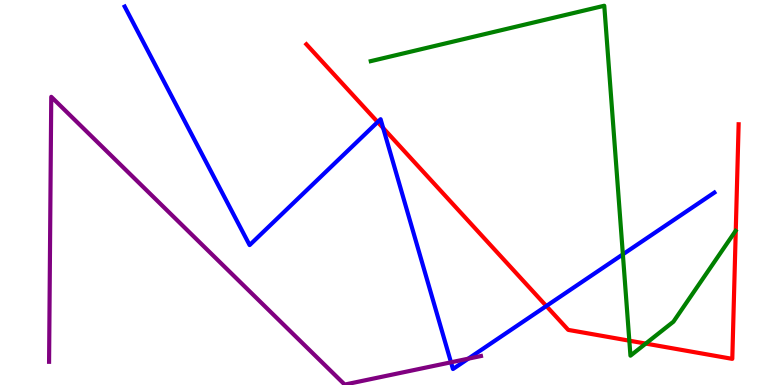[{'lines': ['blue', 'red'], 'intersections': [{'x': 4.87, 'y': 6.83}, {'x': 4.94, 'y': 6.67}, {'x': 7.05, 'y': 2.05}]}, {'lines': ['green', 'red'], 'intersections': [{'x': 8.12, 'y': 1.15}, {'x': 8.33, 'y': 1.08}]}, {'lines': ['purple', 'red'], 'intersections': []}, {'lines': ['blue', 'green'], 'intersections': [{'x': 8.04, 'y': 3.39}]}, {'lines': ['blue', 'purple'], 'intersections': [{'x': 5.82, 'y': 0.59}, {'x': 6.04, 'y': 0.684}]}, {'lines': ['green', 'purple'], 'intersections': []}]